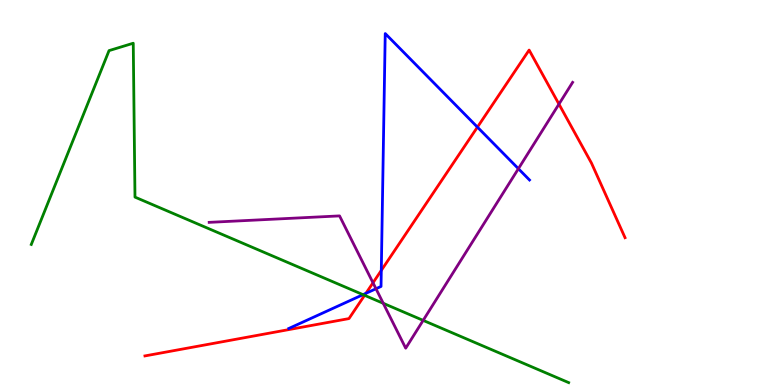[{'lines': ['blue', 'red'], 'intersections': [{'x': 4.72, 'y': 2.38}, {'x': 4.92, 'y': 2.98}, {'x': 6.16, 'y': 6.7}]}, {'lines': ['green', 'red'], 'intersections': [{'x': 4.7, 'y': 2.33}]}, {'lines': ['purple', 'red'], 'intersections': [{'x': 4.81, 'y': 2.65}, {'x': 7.21, 'y': 7.3}]}, {'lines': ['blue', 'green'], 'intersections': [{'x': 4.68, 'y': 2.35}]}, {'lines': ['blue', 'purple'], 'intersections': [{'x': 4.85, 'y': 2.5}, {'x': 6.69, 'y': 5.62}]}, {'lines': ['green', 'purple'], 'intersections': [{'x': 4.95, 'y': 2.12}, {'x': 5.46, 'y': 1.68}]}]